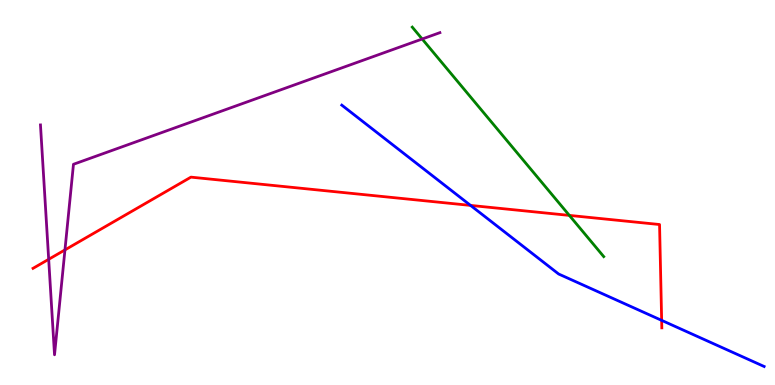[{'lines': ['blue', 'red'], 'intersections': [{'x': 6.07, 'y': 4.66}, {'x': 8.54, 'y': 1.68}]}, {'lines': ['green', 'red'], 'intersections': [{'x': 7.35, 'y': 4.41}]}, {'lines': ['purple', 'red'], 'intersections': [{'x': 0.628, 'y': 3.26}, {'x': 0.838, 'y': 3.51}]}, {'lines': ['blue', 'green'], 'intersections': []}, {'lines': ['blue', 'purple'], 'intersections': []}, {'lines': ['green', 'purple'], 'intersections': [{'x': 5.45, 'y': 8.99}]}]